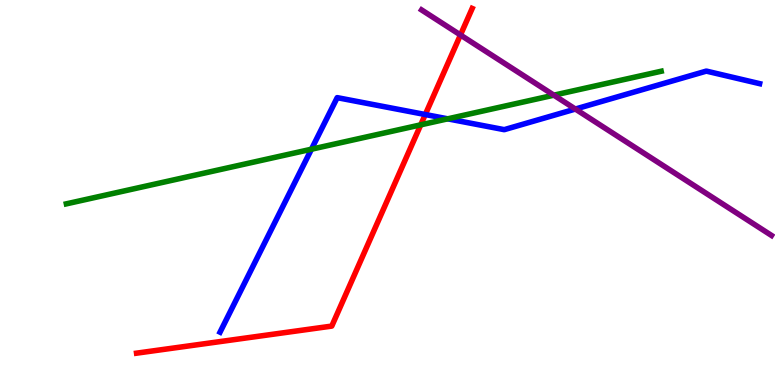[{'lines': ['blue', 'red'], 'intersections': [{'x': 5.49, 'y': 7.03}]}, {'lines': ['green', 'red'], 'intersections': [{'x': 5.43, 'y': 6.76}]}, {'lines': ['purple', 'red'], 'intersections': [{'x': 5.94, 'y': 9.09}]}, {'lines': ['blue', 'green'], 'intersections': [{'x': 4.02, 'y': 6.12}, {'x': 5.78, 'y': 6.91}]}, {'lines': ['blue', 'purple'], 'intersections': [{'x': 7.42, 'y': 7.17}]}, {'lines': ['green', 'purple'], 'intersections': [{'x': 7.15, 'y': 7.53}]}]